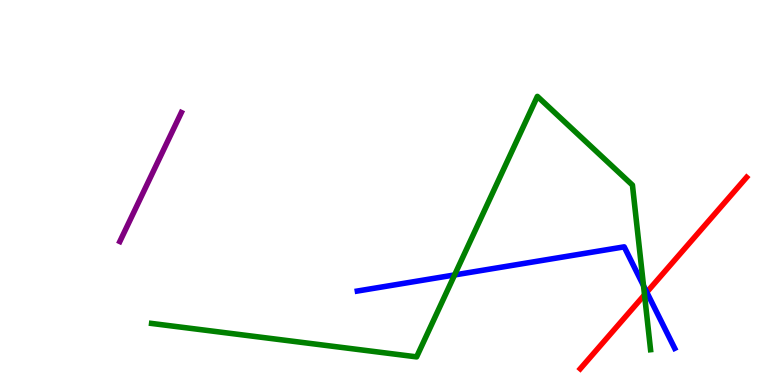[{'lines': ['blue', 'red'], 'intersections': [{'x': 8.35, 'y': 2.41}]}, {'lines': ['green', 'red'], 'intersections': [{'x': 8.32, 'y': 2.34}]}, {'lines': ['purple', 'red'], 'intersections': []}, {'lines': ['blue', 'green'], 'intersections': [{'x': 5.87, 'y': 2.86}, {'x': 8.3, 'y': 2.58}]}, {'lines': ['blue', 'purple'], 'intersections': []}, {'lines': ['green', 'purple'], 'intersections': []}]